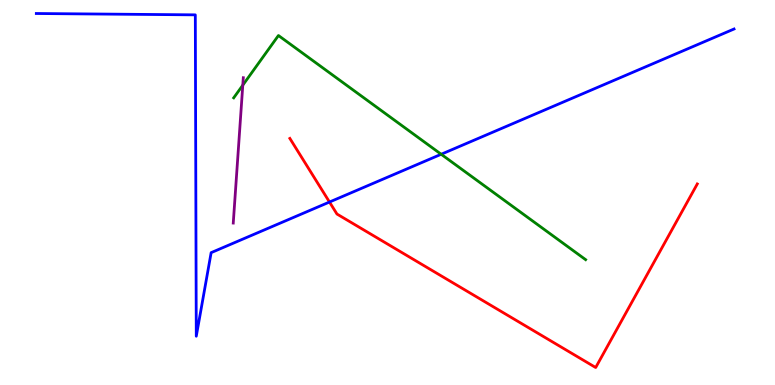[{'lines': ['blue', 'red'], 'intersections': [{'x': 4.25, 'y': 4.75}]}, {'lines': ['green', 'red'], 'intersections': []}, {'lines': ['purple', 'red'], 'intersections': []}, {'lines': ['blue', 'green'], 'intersections': [{'x': 5.69, 'y': 5.99}]}, {'lines': ['blue', 'purple'], 'intersections': []}, {'lines': ['green', 'purple'], 'intersections': [{'x': 3.13, 'y': 7.79}]}]